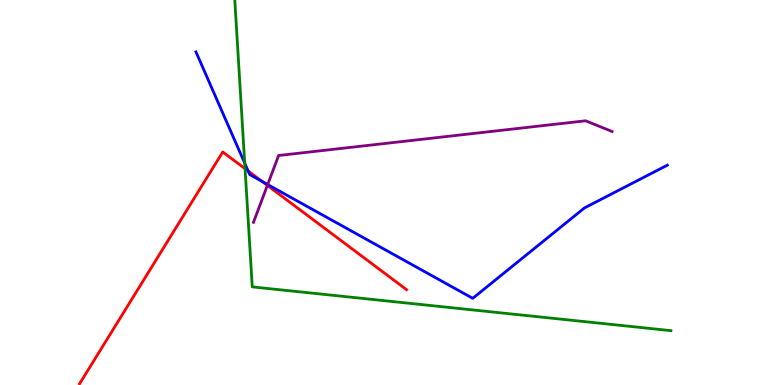[{'lines': ['blue', 'red'], 'intersections': [{'x': 3.2, 'y': 5.56}, {'x': 3.38, 'y': 5.29}]}, {'lines': ['green', 'red'], 'intersections': [{'x': 3.16, 'y': 5.62}]}, {'lines': ['purple', 'red'], 'intersections': [{'x': 3.45, 'y': 5.18}]}, {'lines': ['blue', 'green'], 'intersections': [{'x': 3.16, 'y': 5.76}]}, {'lines': ['blue', 'purple'], 'intersections': [{'x': 3.45, 'y': 5.21}]}, {'lines': ['green', 'purple'], 'intersections': []}]